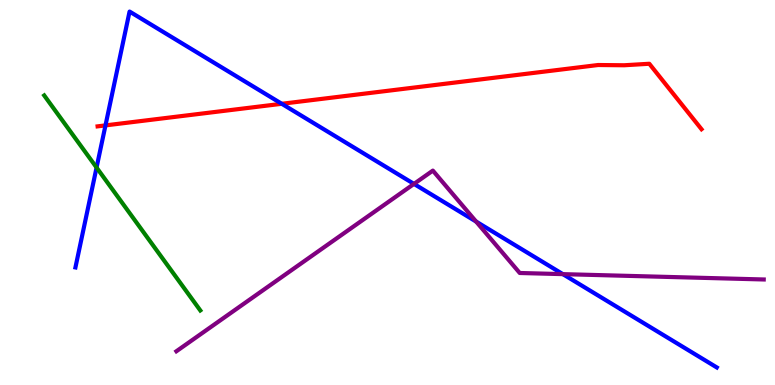[{'lines': ['blue', 'red'], 'intersections': [{'x': 1.36, 'y': 6.74}, {'x': 3.64, 'y': 7.3}]}, {'lines': ['green', 'red'], 'intersections': []}, {'lines': ['purple', 'red'], 'intersections': []}, {'lines': ['blue', 'green'], 'intersections': [{'x': 1.25, 'y': 5.65}]}, {'lines': ['blue', 'purple'], 'intersections': [{'x': 5.34, 'y': 5.22}, {'x': 6.14, 'y': 4.25}, {'x': 7.26, 'y': 2.88}]}, {'lines': ['green', 'purple'], 'intersections': []}]